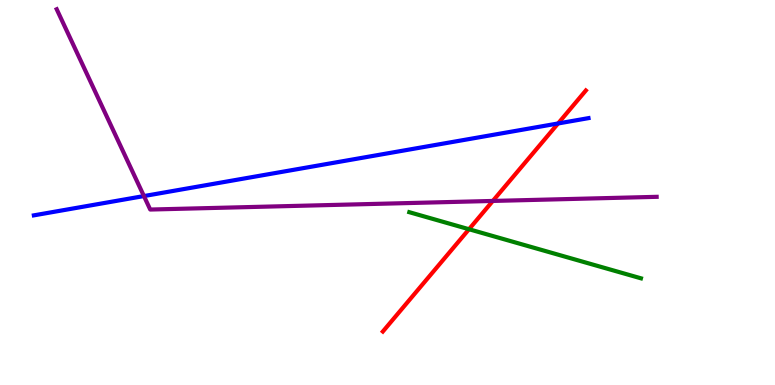[{'lines': ['blue', 'red'], 'intersections': [{'x': 7.2, 'y': 6.79}]}, {'lines': ['green', 'red'], 'intersections': [{'x': 6.05, 'y': 4.05}]}, {'lines': ['purple', 'red'], 'intersections': [{'x': 6.36, 'y': 4.78}]}, {'lines': ['blue', 'green'], 'intersections': []}, {'lines': ['blue', 'purple'], 'intersections': [{'x': 1.86, 'y': 4.91}]}, {'lines': ['green', 'purple'], 'intersections': []}]